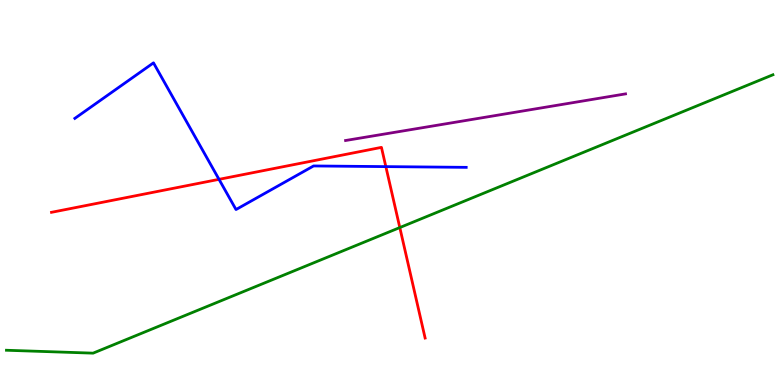[{'lines': ['blue', 'red'], 'intersections': [{'x': 2.83, 'y': 5.34}, {'x': 4.98, 'y': 5.67}]}, {'lines': ['green', 'red'], 'intersections': [{'x': 5.16, 'y': 4.09}]}, {'lines': ['purple', 'red'], 'intersections': []}, {'lines': ['blue', 'green'], 'intersections': []}, {'lines': ['blue', 'purple'], 'intersections': []}, {'lines': ['green', 'purple'], 'intersections': []}]